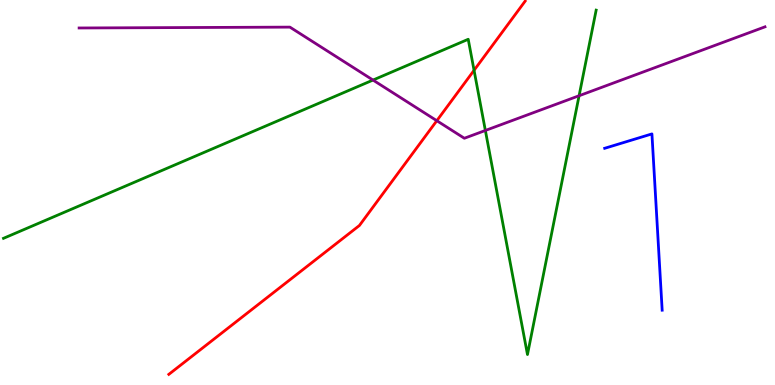[{'lines': ['blue', 'red'], 'intersections': []}, {'lines': ['green', 'red'], 'intersections': [{'x': 6.12, 'y': 8.17}]}, {'lines': ['purple', 'red'], 'intersections': [{'x': 5.64, 'y': 6.86}]}, {'lines': ['blue', 'green'], 'intersections': []}, {'lines': ['blue', 'purple'], 'intersections': []}, {'lines': ['green', 'purple'], 'intersections': [{'x': 4.81, 'y': 7.92}, {'x': 6.26, 'y': 6.61}, {'x': 7.47, 'y': 7.51}]}]